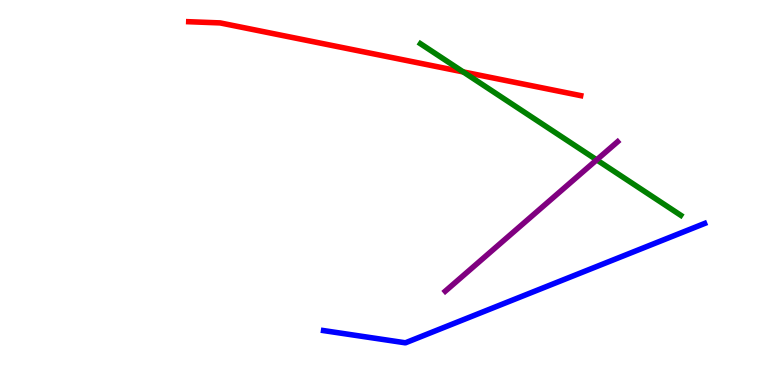[{'lines': ['blue', 'red'], 'intersections': []}, {'lines': ['green', 'red'], 'intersections': [{'x': 5.98, 'y': 8.13}]}, {'lines': ['purple', 'red'], 'intersections': []}, {'lines': ['blue', 'green'], 'intersections': []}, {'lines': ['blue', 'purple'], 'intersections': []}, {'lines': ['green', 'purple'], 'intersections': [{'x': 7.7, 'y': 5.85}]}]